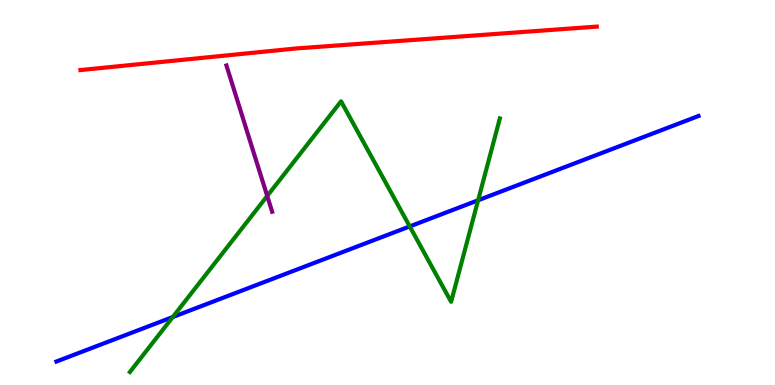[{'lines': ['blue', 'red'], 'intersections': []}, {'lines': ['green', 'red'], 'intersections': []}, {'lines': ['purple', 'red'], 'intersections': []}, {'lines': ['blue', 'green'], 'intersections': [{'x': 2.23, 'y': 1.77}, {'x': 5.29, 'y': 4.12}, {'x': 6.17, 'y': 4.8}]}, {'lines': ['blue', 'purple'], 'intersections': []}, {'lines': ['green', 'purple'], 'intersections': [{'x': 3.45, 'y': 4.91}]}]